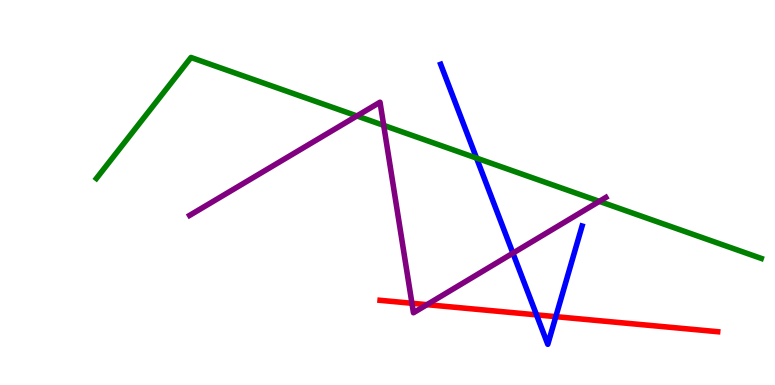[{'lines': ['blue', 'red'], 'intersections': [{'x': 6.92, 'y': 1.82}, {'x': 7.17, 'y': 1.78}]}, {'lines': ['green', 'red'], 'intersections': []}, {'lines': ['purple', 'red'], 'intersections': [{'x': 5.32, 'y': 2.12}, {'x': 5.51, 'y': 2.09}]}, {'lines': ['blue', 'green'], 'intersections': [{'x': 6.15, 'y': 5.89}]}, {'lines': ['blue', 'purple'], 'intersections': [{'x': 6.62, 'y': 3.42}]}, {'lines': ['green', 'purple'], 'intersections': [{'x': 4.61, 'y': 6.99}, {'x': 4.95, 'y': 6.74}, {'x': 7.73, 'y': 4.77}]}]